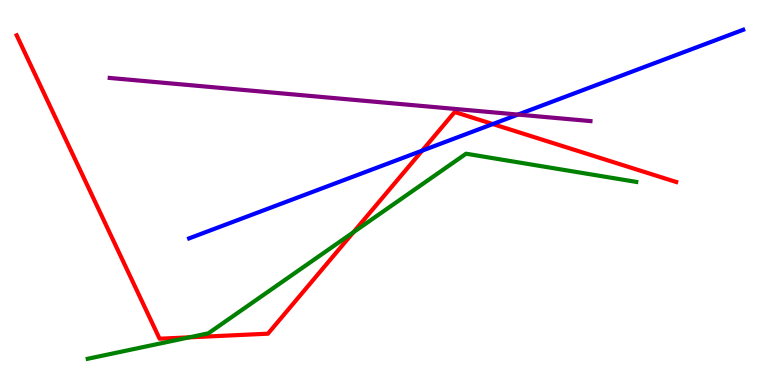[{'lines': ['blue', 'red'], 'intersections': [{'x': 5.45, 'y': 6.09}, {'x': 6.36, 'y': 6.78}]}, {'lines': ['green', 'red'], 'intersections': [{'x': 2.44, 'y': 1.24}, {'x': 4.56, 'y': 3.97}]}, {'lines': ['purple', 'red'], 'intersections': []}, {'lines': ['blue', 'green'], 'intersections': []}, {'lines': ['blue', 'purple'], 'intersections': [{'x': 6.68, 'y': 7.02}]}, {'lines': ['green', 'purple'], 'intersections': []}]